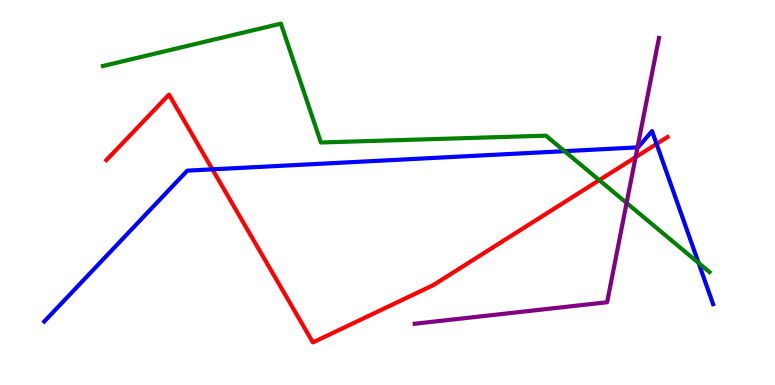[{'lines': ['blue', 'red'], 'intersections': [{'x': 2.74, 'y': 5.6}, {'x': 8.47, 'y': 6.26}]}, {'lines': ['green', 'red'], 'intersections': [{'x': 7.73, 'y': 5.32}]}, {'lines': ['purple', 'red'], 'intersections': [{'x': 8.2, 'y': 5.92}]}, {'lines': ['blue', 'green'], 'intersections': [{'x': 7.28, 'y': 6.07}, {'x': 9.01, 'y': 3.17}]}, {'lines': ['blue', 'purple'], 'intersections': [{'x': 8.23, 'y': 6.17}]}, {'lines': ['green', 'purple'], 'intersections': [{'x': 8.09, 'y': 4.73}]}]